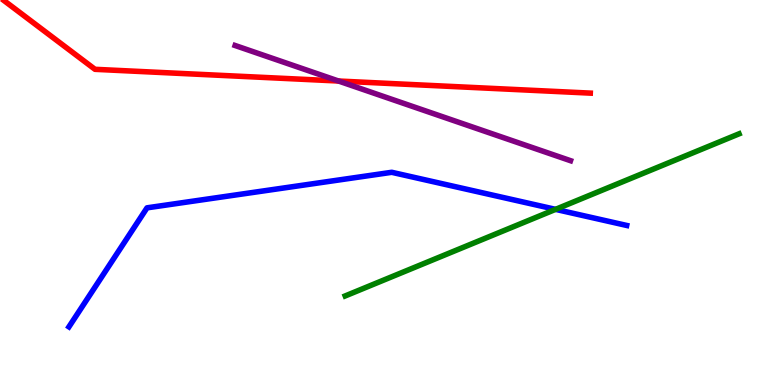[{'lines': ['blue', 'red'], 'intersections': []}, {'lines': ['green', 'red'], 'intersections': []}, {'lines': ['purple', 'red'], 'intersections': [{'x': 4.37, 'y': 7.9}]}, {'lines': ['blue', 'green'], 'intersections': [{'x': 7.17, 'y': 4.56}]}, {'lines': ['blue', 'purple'], 'intersections': []}, {'lines': ['green', 'purple'], 'intersections': []}]